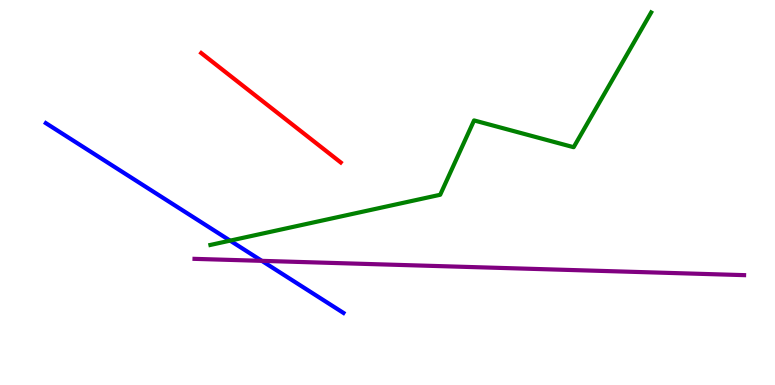[{'lines': ['blue', 'red'], 'intersections': []}, {'lines': ['green', 'red'], 'intersections': []}, {'lines': ['purple', 'red'], 'intersections': []}, {'lines': ['blue', 'green'], 'intersections': [{'x': 2.97, 'y': 3.75}]}, {'lines': ['blue', 'purple'], 'intersections': [{'x': 3.38, 'y': 3.22}]}, {'lines': ['green', 'purple'], 'intersections': []}]